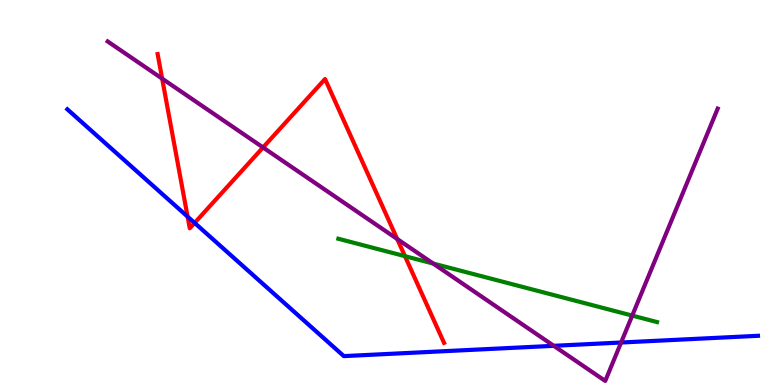[{'lines': ['blue', 'red'], 'intersections': [{'x': 2.42, 'y': 4.37}, {'x': 2.51, 'y': 4.21}]}, {'lines': ['green', 'red'], 'intersections': [{'x': 5.23, 'y': 3.35}]}, {'lines': ['purple', 'red'], 'intersections': [{'x': 2.09, 'y': 7.96}, {'x': 3.39, 'y': 6.17}, {'x': 5.13, 'y': 3.79}]}, {'lines': ['blue', 'green'], 'intersections': []}, {'lines': ['blue', 'purple'], 'intersections': [{'x': 7.15, 'y': 1.02}, {'x': 8.01, 'y': 1.1}]}, {'lines': ['green', 'purple'], 'intersections': [{'x': 5.59, 'y': 3.15}, {'x': 8.16, 'y': 1.8}]}]